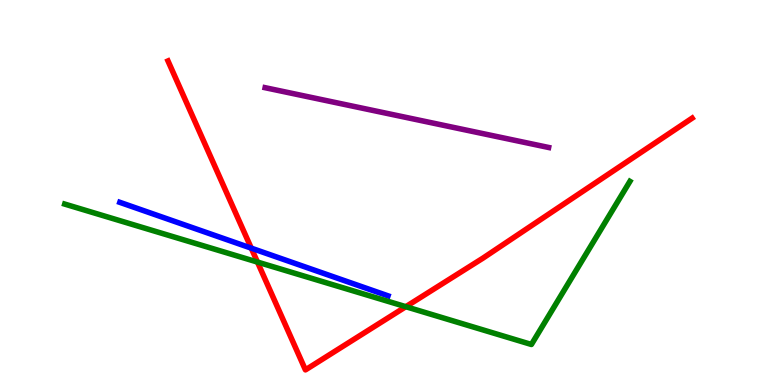[{'lines': ['blue', 'red'], 'intersections': [{'x': 3.24, 'y': 3.55}]}, {'lines': ['green', 'red'], 'intersections': [{'x': 3.32, 'y': 3.19}, {'x': 5.24, 'y': 2.03}]}, {'lines': ['purple', 'red'], 'intersections': []}, {'lines': ['blue', 'green'], 'intersections': []}, {'lines': ['blue', 'purple'], 'intersections': []}, {'lines': ['green', 'purple'], 'intersections': []}]